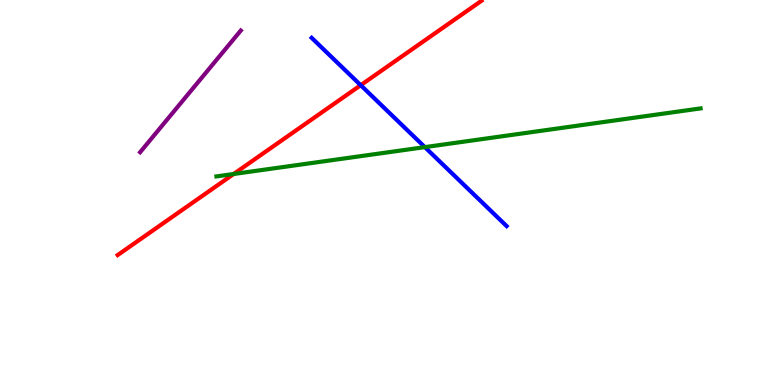[{'lines': ['blue', 'red'], 'intersections': [{'x': 4.65, 'y': 7.79}]}, {'lines': ['green', 'red'], 'intersections': [{'x': 3.02, 'y': 5.48}]}, {'lines': ['purple', 'red'], 'intersections': []}, {'lines': ['blue', 'green'], 'intersections': [{'x': 5.48, 'y': 6.18}]}, {'lines': ['blue', 'purple'], 'intersections': []}, {'lines': ['green', 'purple'], 'intersections': []}]